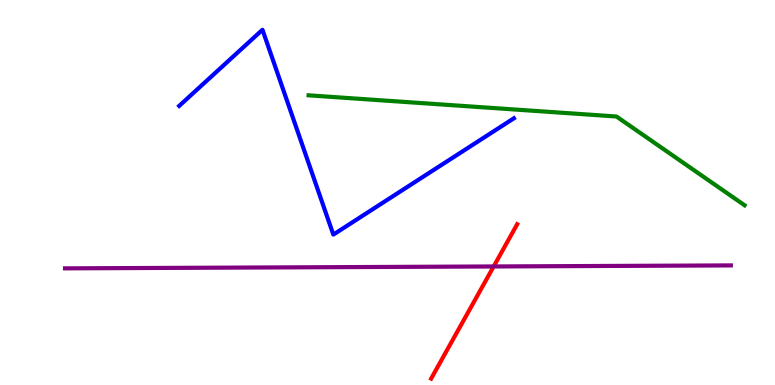[{'lines': ['blue', 'red'], 'intersections': []}, {'lines': ['green', 'red'], 'intersections': []}, {'lines': ['purple', 'red'], 'intersections': [{'x': 6.37, 'y': 3.08}]}, {'lines': ['blue', 'green'], 'intersections': []}, {'lines': ['blue', 'purple'], 'intersections': []}, {'lines': ['green', 'purple'], 'intersections': []}]